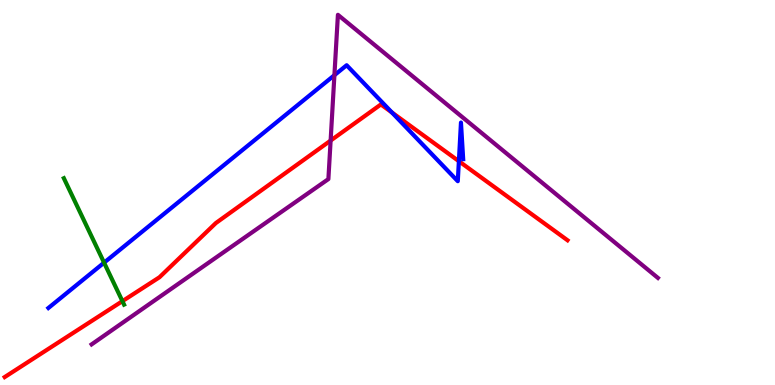[{'lines': ['blue', 'red'], 'intersections': [{'x': 5.06, 'y': 7.08}, {'x': 5.92, 'y': 5.81}]}, {'lines': ['green', 'red'], 'intersections': [{'x': 1.58, 'y': 2.18}]}, {'lines': ['purple', 'red'], 'intersections': [{'x': 4.27, 'y': 6.35}]}, {'lines': ['blue', 'green'], 'intersections': [{'x': 1.34, 'y': 3.18}]}, {'lines': ['blue', 'purple'], 'intersections': [{'x': 4.31, 'y': 8.05}]}, {'lines': ['green', 'purple'], 'intersections': []}]